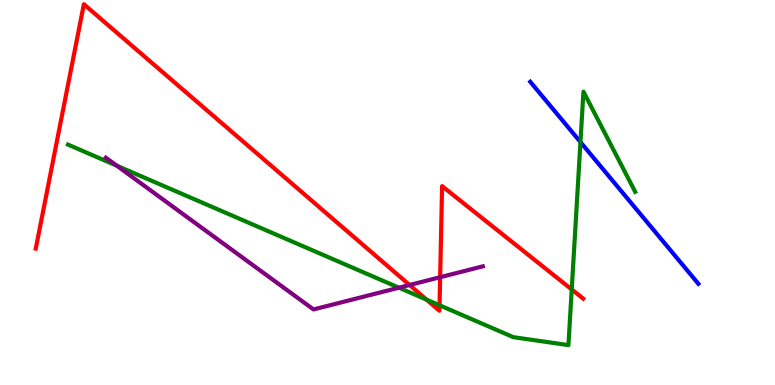[{'lines': ['blue', 'red'], 'intersections': []}, {'lines': ['green', 'red'], 'intersections': [{'x': 5.5, 'y': 2.22}, {'x': 5.67, 'y': 2.07}, {'x': 7.38, 'y': 2.48}]}, {'lines': ['purple', 'red'], 'intersections': [{'x': 5.28, 'y': 2.6}, {'x': 5.68, 'y': 2.8}]}, {'lines': ['blue', 'green'], 'intersections': [{'x': 7.49, 'y': 6.31}]}, {'lines': ['blue', 'purple'], 'intersections': []}, {'lines': ['green', 'purple'], 'intersections': [{'x': 1.51, 'y': 5.7}, {'x': 5.15, 'y': 2.53}]}]